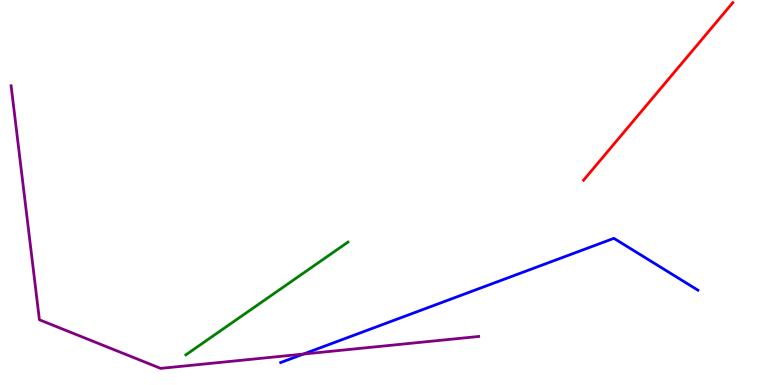[{'lines': ['blue', 'red'], 'intersections': []}, {'lines': ['green', 'red'], 'intersections': []}, {'lines': ['purple', 'red'], 'intersections': []}, {'lines': ['blue', 'green'], 'intersections': []}, {'lines': ['blue', 'purple'], 'intersections': [{'x': 3.92, 'y': 0.804}]}, {'lines': ['green', 'purple'], 'intersections': []}]